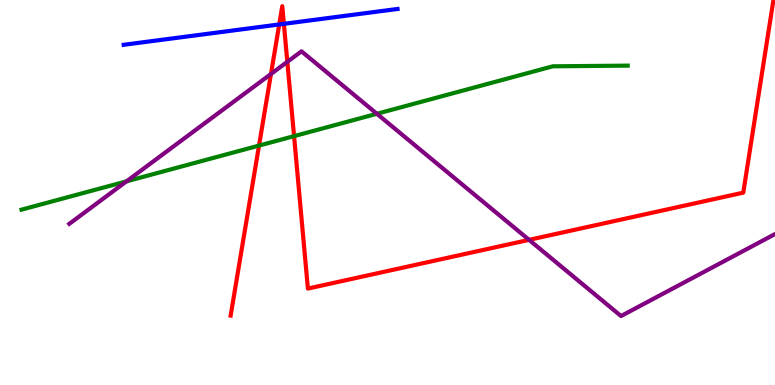[{'lines': ['blue', 'red'], 'intersections': [{'x': 3.6, 'y': 9.37}, {'x': 3.66, 'y': 9.38}]}, {'lines': ['green', 'red'], 'intersections': [{'x': 3.34, 'y': 6.22}, {'x': 3.79, 'y': 6.46}]}, {'lines': ['purple', 'red'], 'intersections': [{'x': 3.5, 'y': 8.08}, {'x': 3.71, 'y': 8.39}, {'x': 6.83, 'y': 3.77}]}, {'lines': ['blue', 'green'], 'intersections': []}, {'lines': ['blue', 'purple'], 'intersections': []}, {'lines': ['green', 'purple'], 'intersections': [{'x': 1.63, 'y': 5.29}, {'x': 4.86, 'y': 7.04}]}]